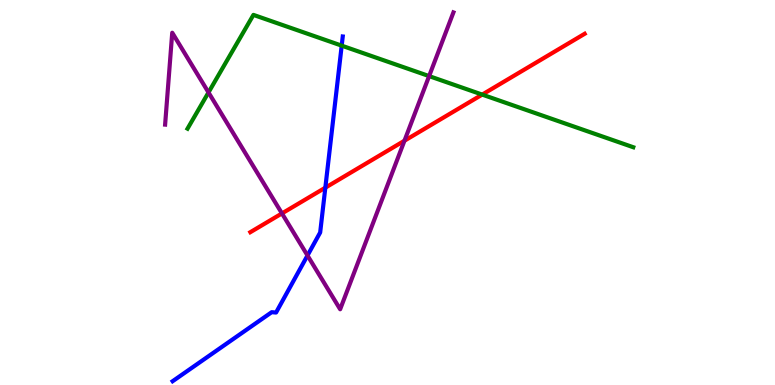[{'lines': ['blue', 'red'], 'intersections': [{'x': 4.2, 'y': 5.13}]}, {'lines': ['green', 'red'], 'intersections': [{'x': 6.22, 'y': 7.54}]}, {'lines': ['purple', 'red'], 'intersections': [{'x': 3.64, 'y': 4.46}, {'x': 5.22, 'y': 6.34}]}, {'lines': ['blue', 'green'], 'intersections': [{'x': 4.41, 'y': 8.81}]}, {'lines': ['blue', 'purple'], 'intersections': [{'x': 3.97, 'y': 3.36}]}, {'lines': ['green', 'purple'], 'intersections': [{'x': 2.69, 'y': 7.6}, {'x': 5.54, 'y': 8.02}]}]